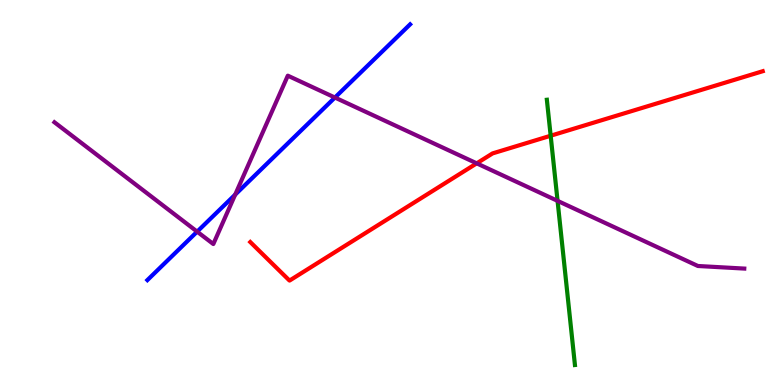[{'lines': ['blue', 'red'], 'intersections': []}, {'lines': ['green', 'red'], 'intersections': [{'x': 7.11, 'y': 6.47}]}, {'lines': ['purple', 'red'], 'intersections': [{'x': 6.15, 'y': 5.76}]}, {'lines': ['blue', 'green'], 'intersections': []}, {'lines': ['blue', 'purple'], 'intersections': [{'x': 2.54, 'y': 3.98}, {'x': 3.03, 'y': 4.94}, {'x': 4.32, 'y': 7.47}]}, {'lines': ['green', 'purple'], 'intersections': [{'x': 7.19, 'y': 4.78}]}]